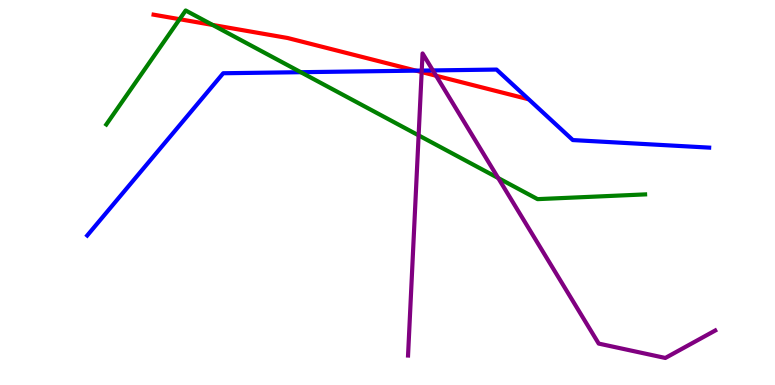[{'lines': ['blue', 'red'], 'intersections': [{'x': 5.37, 'y': 8.16}]}, {'lines': ['green', 'red'], 'intersections': [{'x': 2.32, 'y': 9.5}, {'x': 2.74, 'y': 9.35}]}, {'lines': ['purple', 'red'], 'intersections': [{'x': 5.44, 'y': 8.13}, {'x': 5.63, 'y': 8.03}]}, {'lines': ['blue', 'green'], 'intersections': [{'x': 3.88, 'y': 8.12}]}, {'lines': ['blue', 'purple'], 'intersections': [{'x': 5.44, 'y': 8.17}, {'x': 5.59, 'y': 8.17}]}, {'lines': ['green', 'purple'], 'intersections': [{'x': 5.4, 'y': 6.48}, {'x': 6.43, 'y': 5.38}]}]